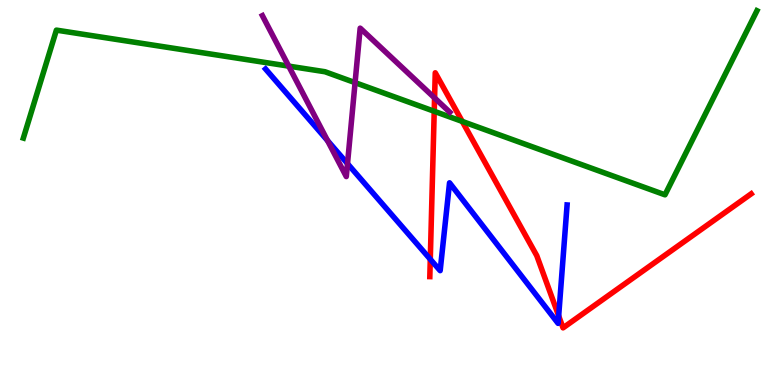[{'lines': ['blue', 'red'], 'intersections': [{'x': 5.55, 'y': 3.27}, {'x': 7.21, 'y': 1.8}]}, {'lines': ['green', 'red'], 'intersections': [{'x': 5.6, 'y': 7.11}, {'x': 5.96, 'y': 6.85}]}, {'lines': ['purple', 'red'], 'intersections': [{'x': 5.61, 'y': 7.46}]}, {'lines': ['blue', 'green'], 'intersections': []}, {'lines': ['blue', 'purple'], 'intersections': [{'x': 4.23, 'y': 6.35}, {'x': 4.48, 'y': 5.75}]}, {'lines': ['green', 'purple'], 'intersections': [{'x': 3.73, 'y': 8.28}, {'x': 4.58, 'y': 7.85}]}]